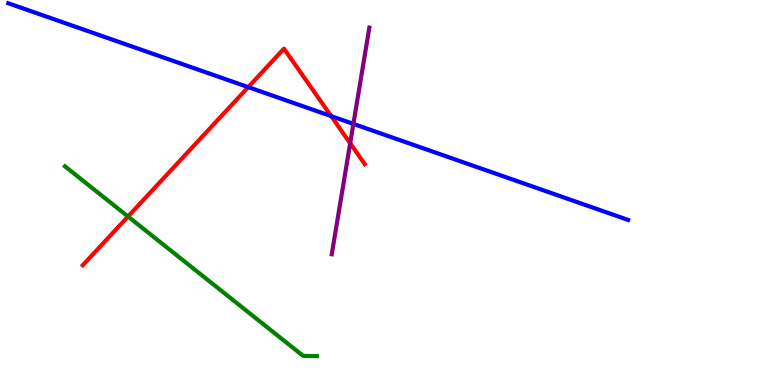[{'lines': ['blue', 'red'], 'intersections': [{'x': 3.2, 'y': 7.74}, {'x': 4.27, 'y': 6.98}]}, {'lines': ['green', 'red'], 'intersections': [{'x': 1.65, 'y': 4.38}]}, {'lines': ['purple', 'red'], 'intersections': [{'x': 4.52, 'y': 6.28}]}, {'lines': ['blue', 'green'], 'intersections': []}, {'lines': ['blue', 'purple'], 'intersections': [{'x': 4.56, 'y': 6.78}]}, {'lines': ['green', 'purple'], 'intersections': []}]